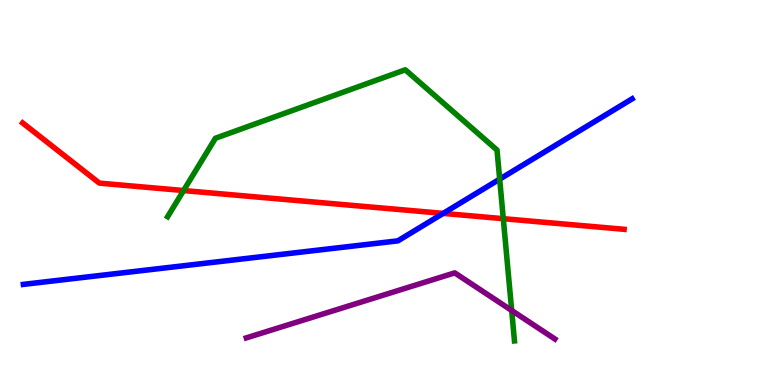[{'lines': ['blue', 'red'], 'intersections': [{'x': 5.72, 'y': 4.46}]}, {'lines': ['green', 'red'], 'intersections': [{'x': 2.37, 'y': 5.05}, {'x': 6.49, 'y': 4.32}]}, {'lines': ['purple', 'red'], 'intersections': []}, {'lines': ['blue', 'green'], 'intersections': [{'x': 6.45, 'y': 5.35}]}, {'lines': ['blue', 'purple'], 'intersections': []}, {'lines': ['green', 'purple'], 'intersections': [{'x': 6.6, 'y': 1.94}]}]